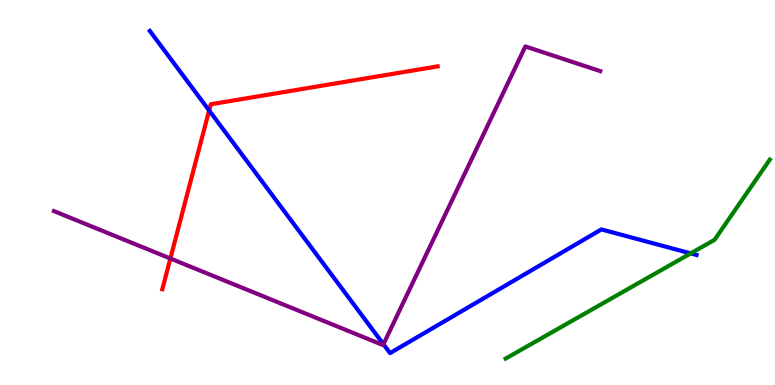[{'lines': ['blue', 'red'], 'intersections': [{'x': 2.7, 'y': 7.13}]}, {'lines': ['green', 'red'], 'intersections': []}, {'lines': ['purple', 'red'], 'intersections': [{'x': 2.2, 'y': 3.29}]}, {'lines': ['blue', 'green'], 'intersections': [{'x': 8.91, 'y': 3.42}]}, {'lines': ['blue', 'purple'], 'intersections': [{'x': 4.95, 'y': 1.06}]}, {'lines': ['green', 'purple'], 'intersections': []}]